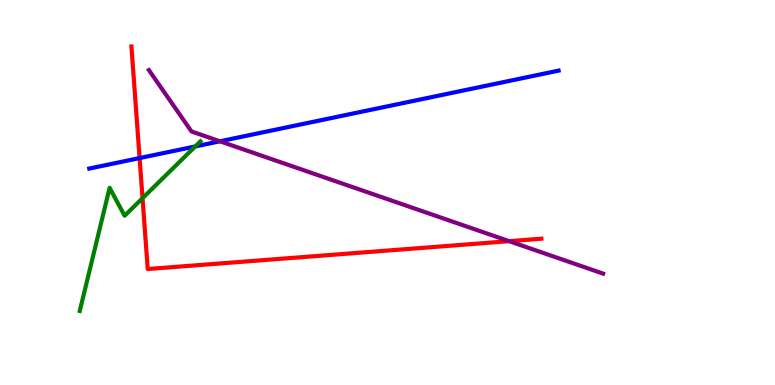[{'lines': ['blue', 'red'], 'intersections': [{'x': 1.8, 'y': 5.89}]}, {'lines': ['green', 'red'], 'intersections': [{'x': 1.84, 'y': 4.85}]}, {'lines': ['purple', 'red'], 'intersections': [{'x': 6.57, 'y': 3.74}]}, {'lines': ['blue', 'green'], 'intersections': [{'x': 2.52, 'y': 6.2}]}, {'lines': ['blue', 'purple'], 'intersections': [{'x': 2.84, 'y': 6.33}]}, {'lines': ['green', 'purple'], 'intersections': []}]